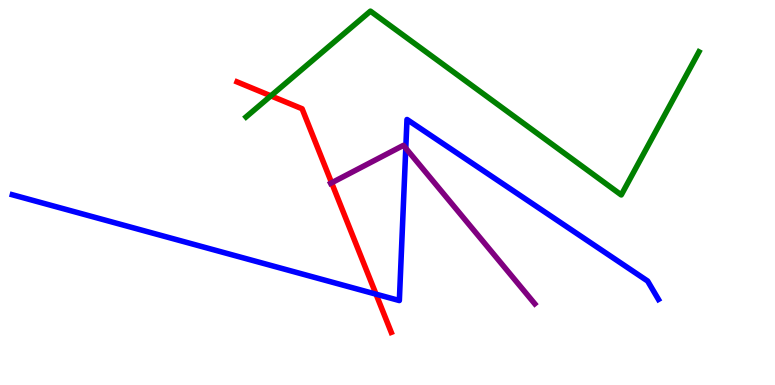[{'lines': ['blue', 'red'], 'intersections': [{'x': 4.85, 'y': 2.36}]}, {'lines': ['green', 'red'], 'intersections': [{'x': 3.49, 'y': 7.51}]}, {'lines': ['purple', 'red'], 'intersections': [{'x': 4.28, 'y': 5.25}]}, {'lines': ['blue', 'green'], 'intersections': []}, {'lines': ['blue', 'purple'], 'intersections': [{'x': 5.24, 'y': 6.15}]}, {'lines': ['green', 'purple'], 'intersections': []}]